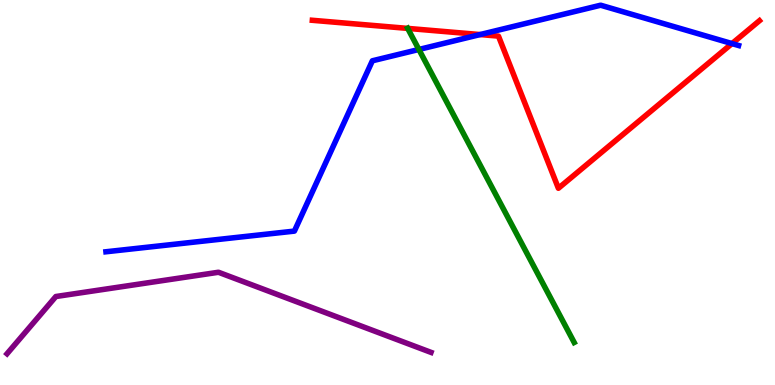[{'lines': ['blue', 'red'], 'intersections': [{'x': 6.19, 'y': 9.1}, {'x': 9.45, 'y': 8.87}]}, {'lines': ['green', 'red'], 'intersections': [{'x': 5.26, 'y': 9.26}]}, {'lines': ['purple', 'red'], 'intersections': []}, {'lines': ['blue', 'green'], 'intersections': [{'x': 5.4, 'y': 8.72}]}, {'lines': ['blue', 'purple'], 'intersections': []}, {'lines': ['green', 'purple'], 'intersections': []}]